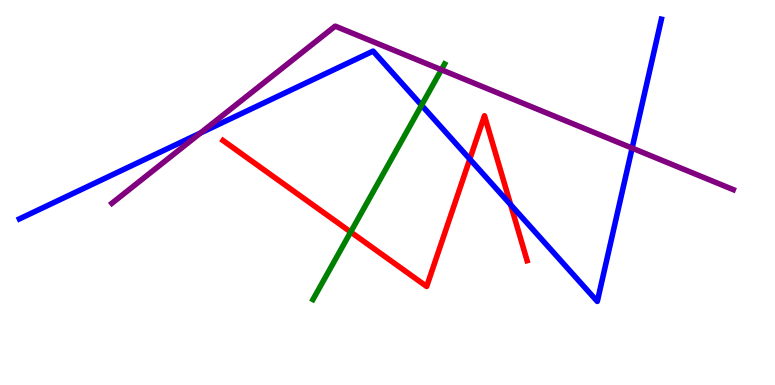[{'lines': ['blue', 'red'], 'intersections': [{'x': 6.06, 'y': 5.87}, {'x': 6.59, 'y': 4.68}]}, {'lines': ['green', 'red'], 'intersections': [{'x': 4.53, 'y': 3.97}]}, {'lines': ['purple', 'red'], 'intersections': []}, {'lines': ['blue', 'green'], 'intersections': [{'x': 5.44, 'y': 7.27}]}, {'lines': ['blue', 'purple'], 'intersections': [{'x': 2.59, 'y': 6.55}, {'x': 8.16, 'y': 6.15}]}, {'lines': ['green', 'purple'], 'intersections': [{'x': 5.7, 'y': 8.19}]}]